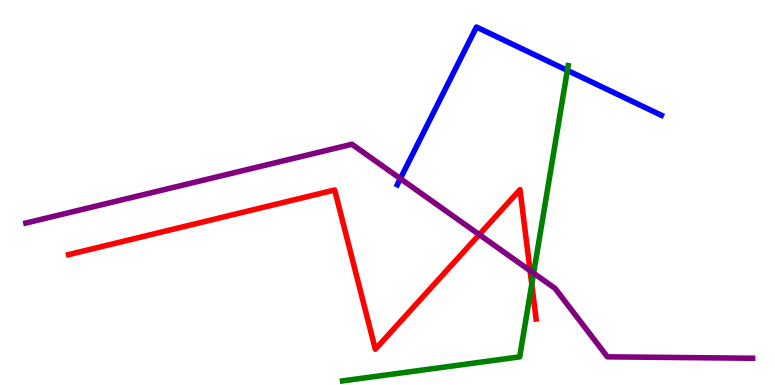[{'lines': ['blue', 'red'], 'intersections': []}, {'lines': ['green', 'red'], 'intersections': [{'x': 6.86, 'y': 2.62}]}, {'lines': ['purple', 'red'], 'intersections': [{'x': 6.18, 'y': 3.91}, {'x': 6.84, 'y': 2.97}]}, {'lines': ['blue', 'green'], 'intersections': [{'x': 7.32, 'y': 8.17}]}, {'lines': ['blue', 'purple'], 'intersections': [{'x': 5.17, 'y': 5.36}]}, {'lines': ['green', 'purple'], 'intersections': [{'x': 6.89, 'y': 2.9}]}]